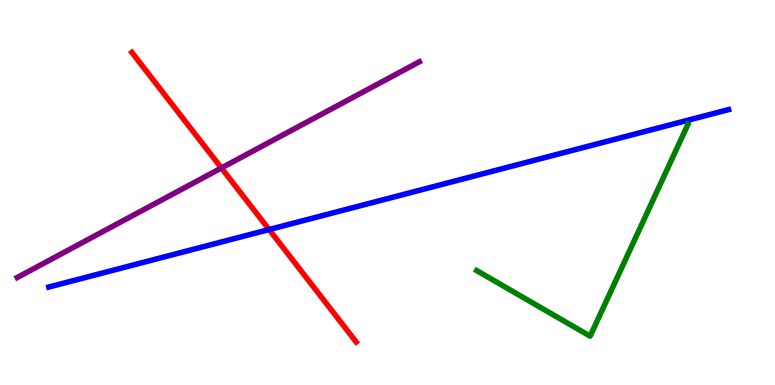[{'lines': ['blue', 'red'], 'intersections': [{'x': 3.47, 'y': 4.04}]}, {'lines': ['green', 'red'], 'intersections': []}, {'lines': ['purple', 'red'], 'intersections': [{'x': 2.86, 'y': 5.64}]}, {'lines': ['blue', 'green'], 'intersections': []}, {'lines': ['blue', 'purple'], 'intersections': []}, {'lines': ['green', 'purple'], 'intersections': []}]